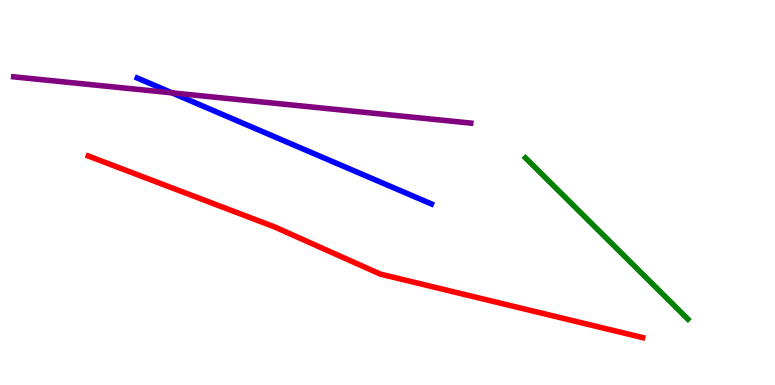[{'lines': ['blue', 'red'], 'intersections': []}, {'lines': ['green', 'red'], 'intersections': []}, {'lines': ['purple', 'red'], 'intersections': []}, {'lines': ['blue', 'green'], 'intersections': []}, {'lines': ['blue', 'purple'], 'intersections': [{'x': 2.22, 'y': 7.59}]}, {'lines': ['green', 'purple'], 'intersections': []}]